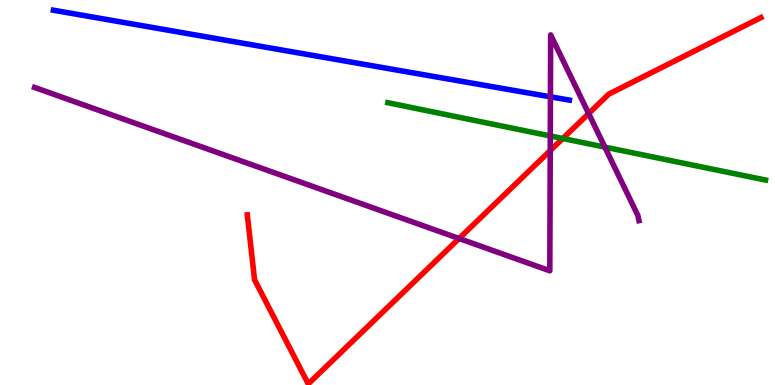[{'lines': ['blue', 'red'], 'intersections': []}, {'lines': ['green', 'red'], 'intersections': [{'x': 7.26, 'y': 6.4}]}, {'lines': ['purple', 'red'], 'intersections': [{'x': 5.92, 'y': 3.81}, {'x': 7.1, 'y': 6.09}, {'x': 7.6, 'y': 7.05}]}, {'lines': ['blue', 'green'], 'intersections': []}, {'lines': ['blue', 'purple'], 'intersections': [{'x': 7.1, 'y': 7.49}]}, {'lines': ['green', 'purple'], 'intersections': [{'x': 7.1, 'y': 6.47}, {'x': 7.8, 'y': 6.18}]}]